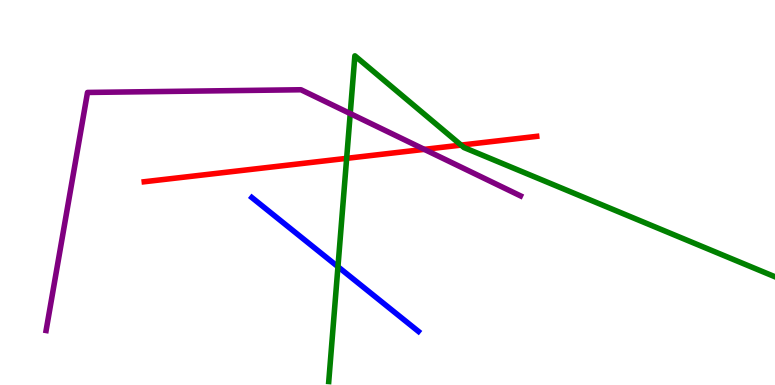[{'lines': ['blue', 'red'], 'intersections': []}, {'lines': ['green', 'red'], 'intersections': [{'x': 4.47, 'y': 5.89}, {'x': 5.95, 'y': 6.23}]}, {'lines': ['purple', 'red'], 'intersections': [{'x': 5.47, 'y': 6.12}]}, {'lines': ['blue', 'green'], 'intersections': [{'x': 4.36, 'y': 3.07}]}, {'lines': ['blue', 'purple'], 'intersections': []}, {'lines': ['green', 'purple'], 'intersections': [{'x': 4.52, 'y': 7.05}]}]